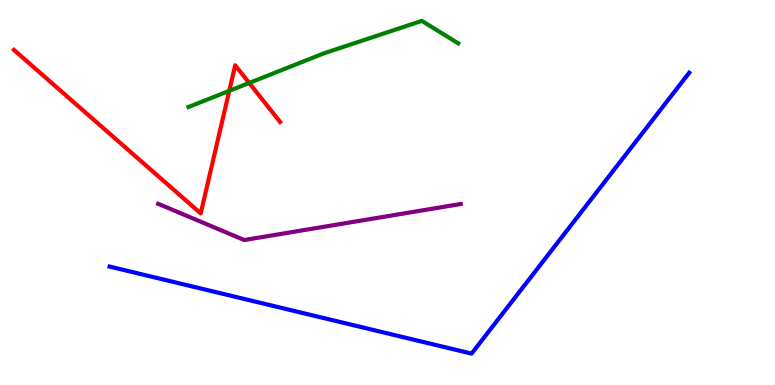[{'lines': ['blue', 'red'], 'intersections': []}, {'lines': ['green', 'red'], 'intersections': [{'x': 2.96, 'y': 7.64}, {'x': 3.22, 'y': 7.85}]}, {'lines': ['purple', 'red'], 'intersections': []}, {'lines': ['blue', 'green'], 'intersections': []}, {'lines': ['blue', 'purple'], 'intersections': []}, {'lines': ['green', 'purple'], 'intersections': []}]